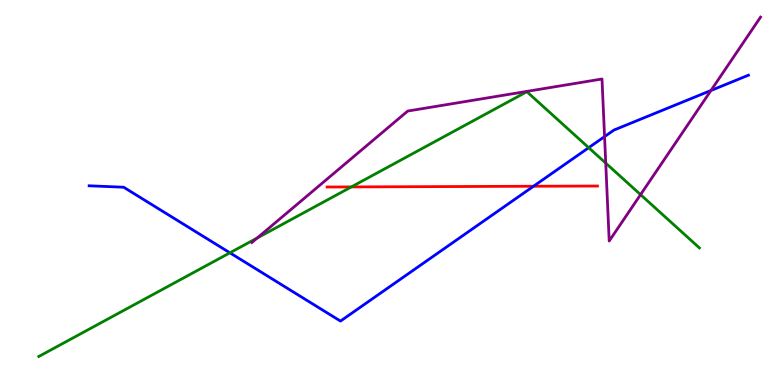[{'lines': ['blue', 'red'], 'intersections': [{'x': 6.88, 'y': 5.16}]}, {'lines': ['green', 'red'], 'intersections': [{'x': 4.53, 'y': 5.14}]}, {'lines': ['purple', 'red'], 'intersections': []}, {'lines': ['blue', 'green'], 'intersections': [{'x': 2.97, 'y': 3.43}, {'x': 7.6, 'y': 6.16}]}, {'lines': ['blue', 'purple'], 'intersections': [{'x': 7.8, 'y': 6.45}, {'x': 9.17, 'y': 7.65}]}, {'lines': ['green', 'purple'], 'intersections': [{'x': 3.32, 'y': 3.82}, {'x': 7.82, 'y': 5.76}, {'x': 8.27, 'y': 4.94}]}]